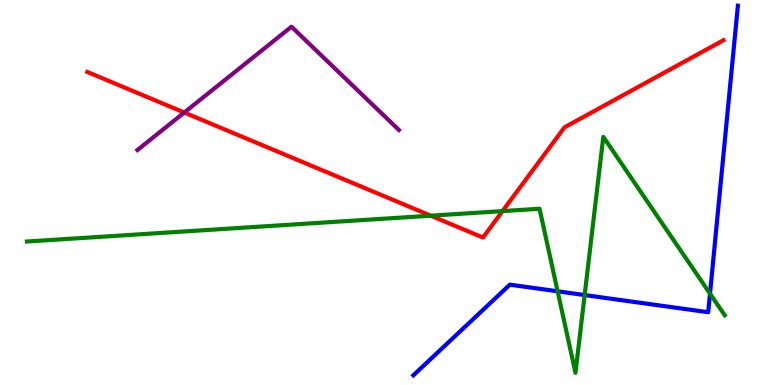[{'lines': ['blue', 'red'], 'intersections': []}, {'lines': ['green', 'red'], 'intersections': [{'x': 5.56, 'y': 4.4}, {'x': 6.48, 'y': 4.52}]}, {'lines': ['purple', 'red'], 'intersections': [{'x': 2.38, 'y': 7.08}]}, {'lines': ['blue', 'green'], 'intersections': [{'x': 7.2, 'y': 2.43}, {'x': 7.54, 'y': 2.34}, {'x': 9.16, 'y': 2.37}]}, {'lines': ['blue', 'purple'], 'intersections': []}, {'lines': ['green', 'purple'], 'intersections': []}]